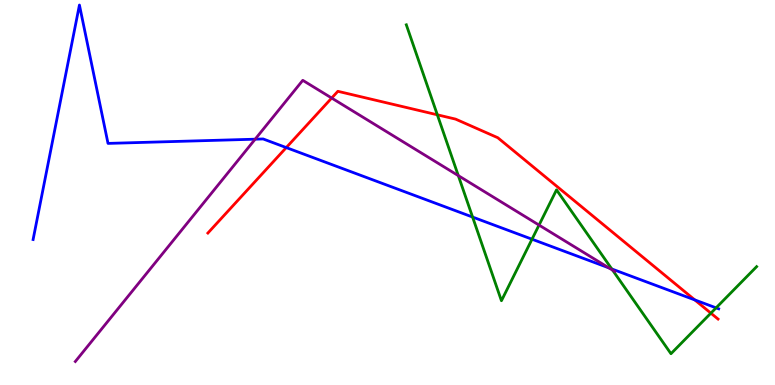[{'lines': ['blue', 'red'], 'intersections': [{'x': 3.69, 'y': 6.17}, {'x': 8.96, 'y': 2.21}]}, {'lines': ['green', 'red'], 'intersections': [{'x': 5.64, 'y': 7.02}, {'x': 9.17, 'y': 1.87}]}, {'lines': ['purple', 'red'], 'intersections': [{'x': 4.28, 'y': 7.45}]}, {'lines': ['blue', 'green'], 'intersections': [{'x': 6.1, 'y': 4.36}, {'x': 6.86, 'y': 3.79}, {'x': 7.89, 'y': 3.01}, {'x': 9.24, 'y': 2.0}]}, {'lines': ['blue', 'purple'], 'intersections': [{'x': 3.29, 'y': 6.38}, {'x': 7.86, 'y': 3.04}]}, {'lines': ['green', 'purple'], 'intersections': [{'x': 5.91, 'y': 5.44}, {'x': 6.96, 'y': 4.15}, {'x': 7.9, 'y': 2.98}]}]